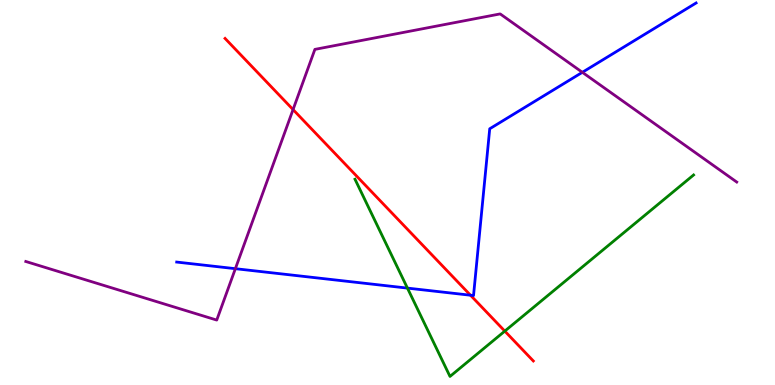[{'lines': ['blue', 'red'], 'intersections': [{'x': 6.07, 'y': 2.33}]}, {'lines': ['green', 'red'], 'intersections': [{'x': 6.51, 'y': 1.4}]}, {'lines': ['purple', 'red'], 'intersections': [{'x': 3.78, 'y': 7.15}]}, {'lines': ['blue', 'green'], 'intersections': [{'x': 5.26, 'y': 2.52}]}, {'lines': ['blue', 'purple'], 'intersections': [{'x': 3.04, 'y': 3.02}, {'x': 7.51, 'y': 8.12}]}, {'lines': ['green', 'purple'], 'intersections': []}]